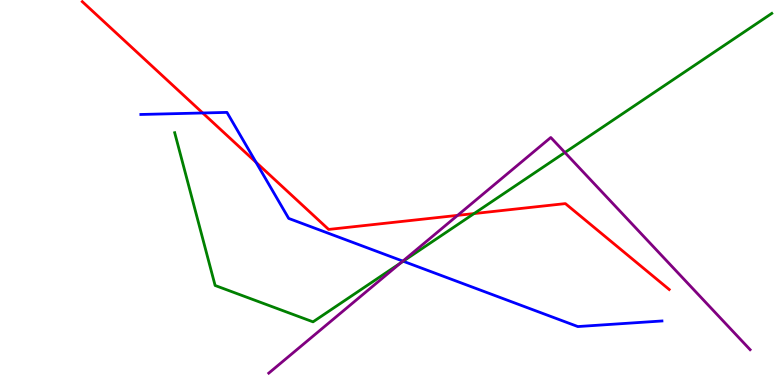[{'lines': ['blue', 'red'], 'intersections': [{'x': 2.62, 'y': 7.07}, {'x': 3.3, 'y': 5.79}]}, {'lines': ['green', 'red'], 'intersections': [{'x': 6.12, 'y': 4.45}]}, {'lines': ['purple', 'red'], 'intersections': [{'x': 5.9, 'y': 4.41}]}, {'lines': ['blue', 'green'], 'intersections': [{'x': 5.2, 'y': 3.21}]}, {'lines': ['blue', 'purple'], 'intersections': [{'x': 5.2, 'y': 3.22}]}, {'lines': ['green', 'purple'], 'intersections': [{'x': 5.17, 'y': 3.17}, {'x': 7.29, 'y': 6.04}]}]